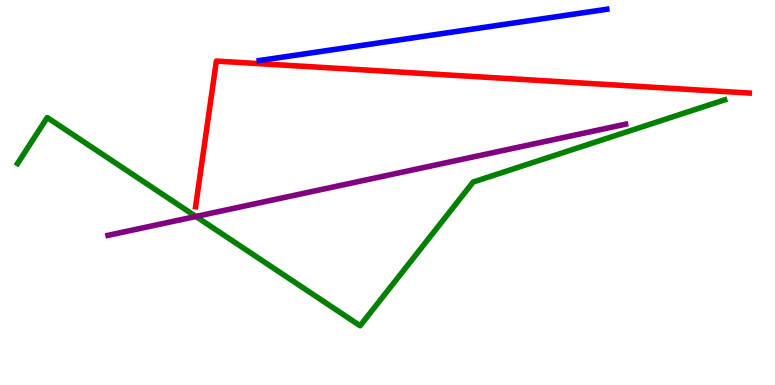[{'lines': ['blue', 'red'], 'intersections': []}, {'lines': ['green', 'red'], 'intersections': []}, {'lines': ['purple', 'red'], 'intersections': []}, {'lines': ['blue', 'green'], 'intersections': []}, {'lines': ['blue', 'purple'], 'intersections': []}, {'lines': ['green', 'purple'], 'intersections': [{'x': 2.53, 'y': 4.38}]}]